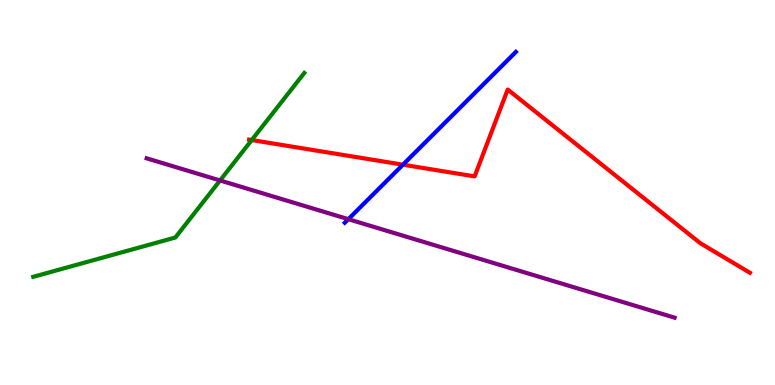[{'lines': ['blue', 'red'], 'intersections': [{'x': 5.2, 'y': 5.72}]}, {'lines': ['green', 'red'], 'intersections': [{'x': 3.25, 'y': 6.36}]}, {'lines': ['purple', 'red'], 'intersections': []}, {'lines': ['blue', 'green'], 'intersections': []}, {'lines': ['blue', 'purple'], 'intersections': [{'x': 4.49, 'y': 4.31}]}, {'lines': ['green', 'purple'], 'intersections': [{'x': 2.84, 'y': 5.31}]}]